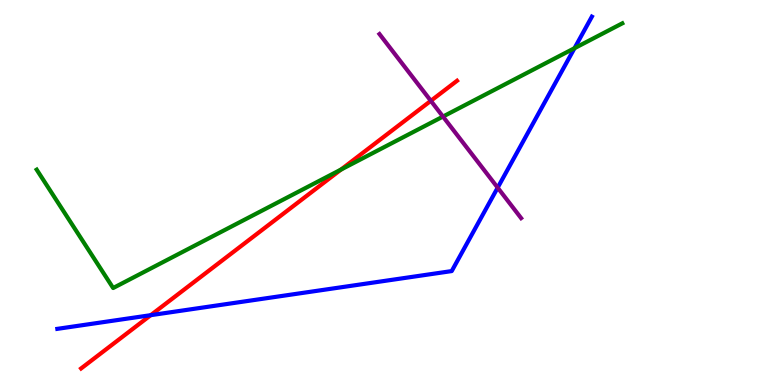[{'lines': ['blue', 'red'], 'intersections': [{'x': 1.94, 'y': 1.81}]}, {'lines': ['green', 'red'], 'intersections': [{'x': 4.4, 'y': 5.6}]}, {'lines': ['purple', 'red'], 'intersections': [{'x': 5.56, 'y': 7.38}]}, {'lines': ['blue', 'green'], 'intersections': [{'x': 7.41, 'y': 8.75}]}, {'lines': ['blue', 'purple'], 'intersections': [{'x': 6.42, 'y': 5.13}]}, {'lines': ['green', 'purple'], 'intersections': [{'x': 5.72, 'y': 6.97}]}]